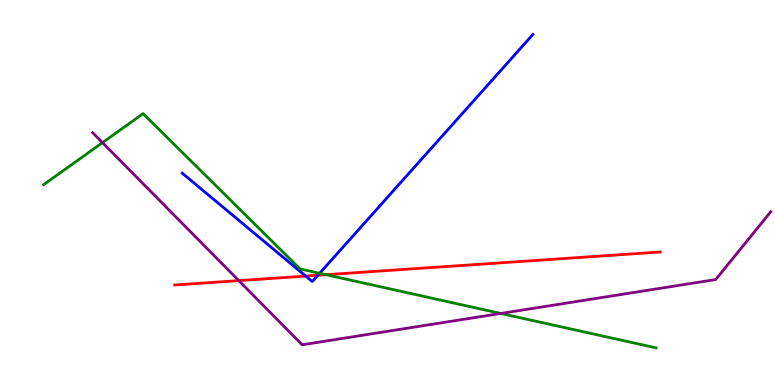[{'lines': ['blue', 'red'], 'intersections': [{'x': 3.94, 'y': 2.83}, {'x': 4.1, 'y': 2.85}]}, {'lines': ['green', 'red'], 'intersections': [{'x': 4.21, 'y': 2.86}]}, {'lines': ['purple', 'red'], 'intersections': [{'x': 3.08, 'y': 2.71}]}, {'lines': ['blue', 'green'], 'intersections': [{'x': 4.12, 'y': 2.9}]}, {'lines': ['blue', 'purple'], 'intersections': []}, {'lines': ['green', 'purple'], 'intersections': [{'x': 1.32, 'y': 6.3}, {'x': 6.46, 'y': 1.86}]}]